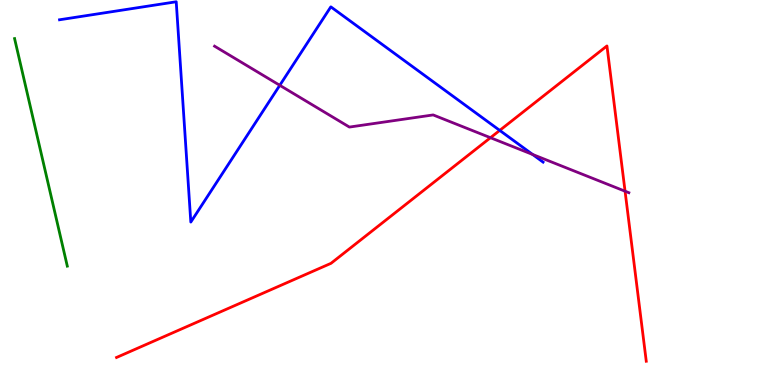[{'lines': ['blue', 'red'], 'intersections': [{'x': 6.45, 'y': 6.61}]}, {'lines': ['green', 'red'], 'intersections': []}, {'lines': ['purple', 'red'], 'intersections': [{'x': 6.33, 'y': 6.42}, {'x': 8.07, 'y': 5.03}]}, {'lines': ['blue', 'green'], 'intersections': []}, {'lines': ['blue', 'purple'], 'intersections': [{'x': 3.61, 'y': 7.78}, {'x': 6.87, 'y': 5.99}]}, {'lines': ['green', 'purple'], 'intersections': []}]